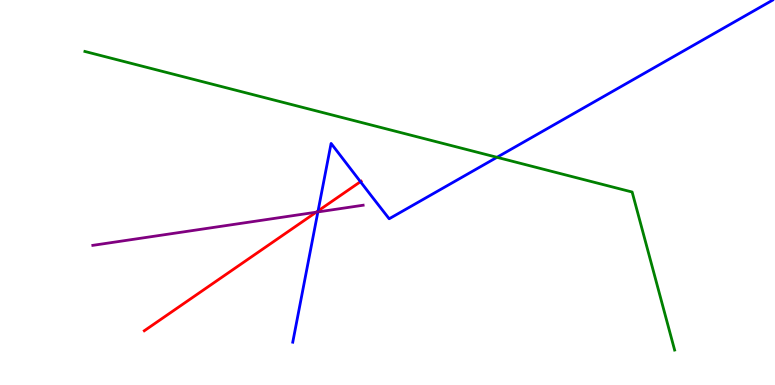[{'lines': ['blue', 'red'], 'intersections': [{'x': 4.1, 'y': 4.52}, {'x': 4.65, 'y': 5.28}]}, {'lines': ['green', 'red'], 'intersections': []}, {'lines': ['purple', 'red'], 'intersections': [{'x': 4.08, 'y': 4.49}]}, {'lines': ['blue', 'green'], 'intersections': [{'x': 6.41, 'y': 5.91}]}, {'lines': ['blue', 'purple'], 'intersections': [{'x': 4.1, 'y': 4.49}]}, {'lines': ['green', 'purple'], 'intersections': []}]